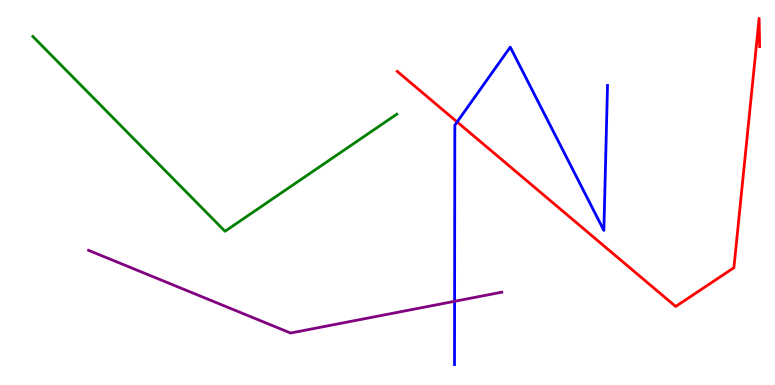[{'lines': ['blue', 'red'], 'intersections': [{'x': 5.9, 'y': 6.83}]}, {'lines': ['green', 'red'], 'intersections': []}, {'lines': ['purple', 'red'], 'intersections': []}, {'lines': ['blue', 'green'], 'intersections': []}, {'lines': ['blue', 'purple'], 'intersections': [{'x': 5.87, 'y': 2.17}]}, {'lines': ['green', 'purple'], 'intersections': []}]